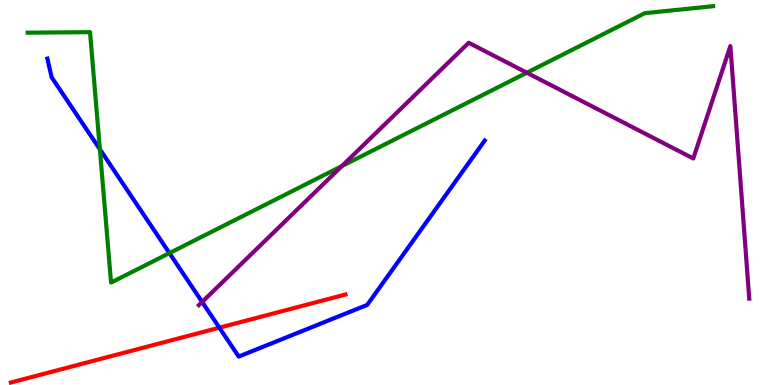[{'lines': ['blue', 'red'], 'intersections': [{'x': 2.83, 'y': 1.49}]}, {'lines': ['green', 'red'], 'intersections': []}, {'lines': ['purple', 'red'], 'intersections': []}, {'lines': ['blue', 'green'], 'intersections': [{'x': 1.29, 'y': 6.12}, {'x': 2.19, 'y': 3.43}]}, {'lines': ['blue', 'purple'], 'intersections': [{'x': 2.61, 'y': 2.16}]}, {'lines': ['green', 'purple'], 'intersections': [{'x': 4.41, 'y': 5.69}, {'x': 6.8, 'y': 8.11}]}]